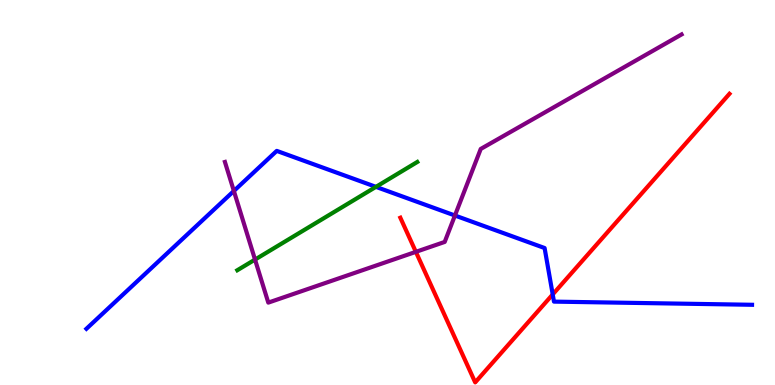[{'lines': ['blue', 'red'], 'intersections': [{'x': 7.13, 'y': 2.35}]}, {'lines': ['green', 'red'], 'intersections': []}, {'lines': ['purple', 'red'], 'intersections': [{'x': 5.37, 'y': 3.46}]}, {'lines': ['blue', 'green'], 'intersections': [{'x': 4.85, 'y': 5.15}]}, {'lines': ['blue', 'purple'], 'intersections': [{'x': 3.02, 'y': 5.04}, {'x': 5.87, 'y': 4.4}]}, {'lines': ['green', 'purple'], 'intersections': [{'x': 3.29, 'y': 3.26}]}]